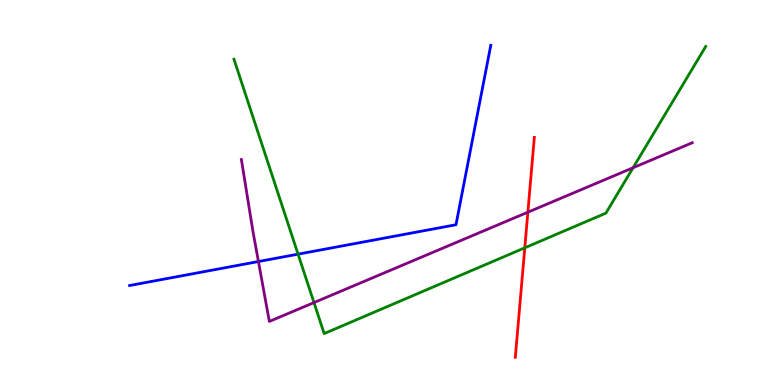[{'lines': ['blue', 'red'], 'intersections': []}, {'lines': ['green', 'red'], 'intersections': [{'x': 6.77, 'y': 3.56}]}, {'lines': ['purple', 'red'], 'intersections': [{'x': 6.81, 'y': 4.49}]}, {'lines': ['blue', 'green'], 'intersections': [{'x': 3.85, 'y': 3.4}]}, {'lines': ['blue', 'purple'], 'intersections': [{'x': 3.33, 'y': 3.21}]}, {'lines': ['green', 'purple'], 'intersections': [{'x': 4.05, 'y': 2.14}, {'x': 8.17, 'y': 5.64}]}]